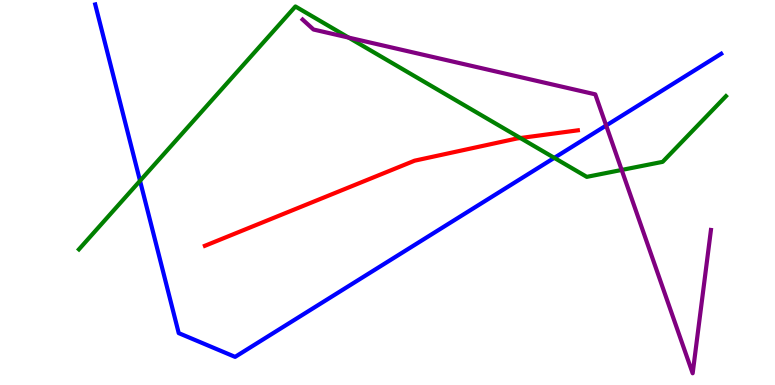[{'lines': ['blue', 'red'], 'intersections': []}, {'lines': ['green', 'red'], 'intersections': [{'x': 6.71, 'y': 6.41}]}, {'lines': ['purple', 'red'], 'intersections': []}, {'lines': ['blue', 'green'], 'intersections': [{'x': 1.81, 'y': 5.3}, {'x': 7.15, 'y': 5.9}]}, {'lines': ['blue', 'purple'], 'intersections': [{'x': 7.82, 'y': 6.74}]}, {'lines': ['green', 'purple'], 'intersections': [{'x': 4.5, 'y': 9.02}, {'x': 8.02, 'y': 5.59}]}]